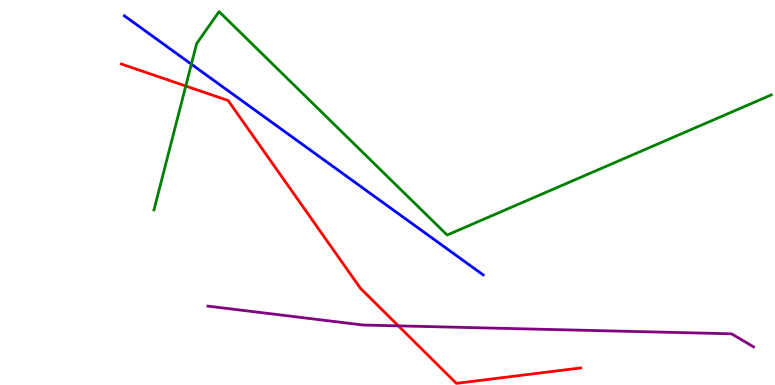[{'lines': ['blue', 'red'], 'intersections': []}, {'lines': ['green', 'red'], 'intersections': [{'x': 2.4, 'y': 7.77}]}, {'lines': ['purple', 'red'], 'intersections': [{'x': 5.14, 'y': 1.54}]}, {'lines': ['blue', 'green'], 'intersections': [{'x': 2.47, 'y': 8.33}]}, {'lines': ['blue', 'purple'], 'intersections': []}, {'lines': ['green', 'purple'], 'intersections': []}]